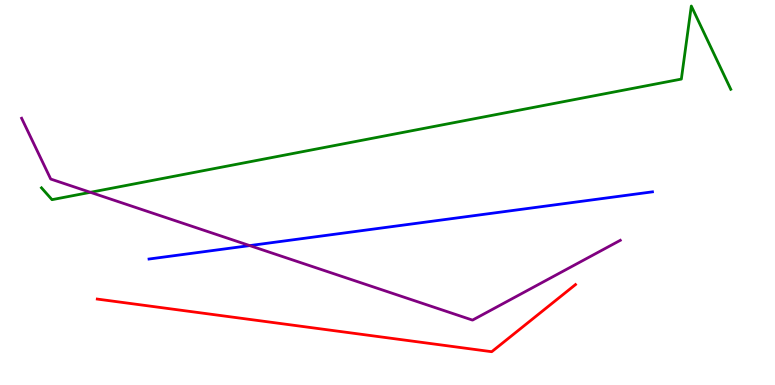[{'lines': ['blue', 'red'], 'intersections': []}, {'lines': ['green', 'red'], 'intersections': []}, {'lines': ['purple', 'red'], 'intersections': []}, {'lines': ['blue', 'green'], 'intersections': []}, {'lines': ['blue', 'purple'], 'intersections': [{'x': 3.22, 'y': 3.62}]}, {'lines': ['green', 'purple'], 'intersections': [{'x': 1.17, 'y': 5.0}]}]